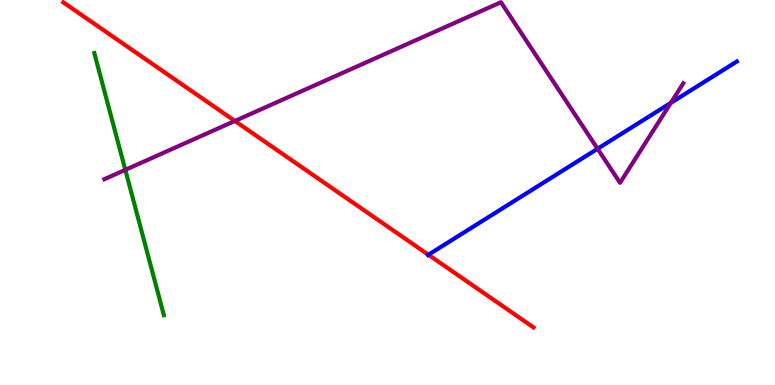[{'lines': ['blue', 'red'], 'intersections': [{'x': 5.53, 'y': 3.38}]}, {'lines': ['green', 'red'], 'intersections': []}, {'lines': ['purple', 'red'], 'intersections': [{'x': 3.03, 'y': 6.86}]}, {'lines': ['blue', 'green'], 'intersections': []}, {'lines': ['blue', 'purple'], 'intersections': [{'x': 7.71, 'y': 6.14}, {'x': 8.66, 'y': 7.33}]}, {'lines': ['green', 'purple'], 'intersections': [{'x': 1.62, 'y': 5.59}]}]